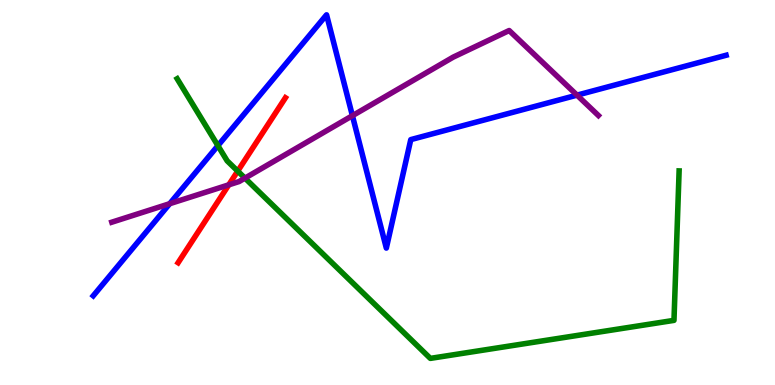[{'lines': ['blue', 'red'], 'intersections': []}, {'lines': ['green', 'red'], 'intersections': [{'x': 3.07, 'y': 5.56}]}, {'lines': ['purple', 'red'], 'intersections': [{'x': 2.95, 'y': 5.2}]}, {'lines': ['blue', 'green'], 'intersections': [{'x': 2.81, 'y': 6.22}]}, {'lines': ['blue', 'purple'], 'intersections': [{'x': 2.19, 'y': 4.71}, {'x': 4.55, 'y': 6.99}, {'x': 7.45, 'y': 7.53}]}, {'lines': ['green', 'purple'], 'intersections': [{'x': 3.16, 'y': 5.37}]}]